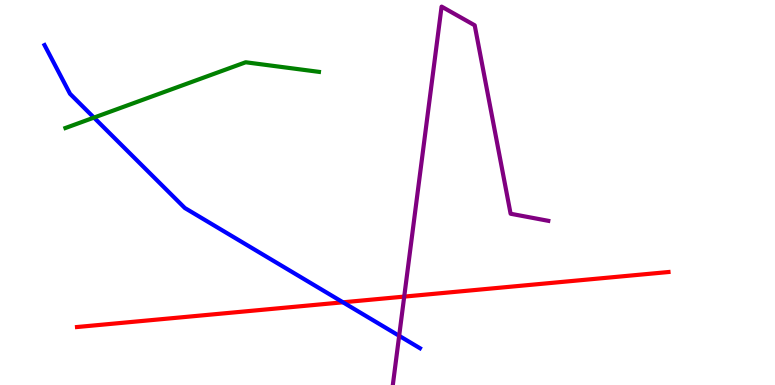[{'lines': ['blue', 'red'], 'intersections': [{'x': 4.43, 'y': 2.15}]}, {'lines': ['green', 'red'], 'intersections': []}, {'lines': ['purple', 'red'], 'intersections': [{'x': 5.22, 'y': 2.3}]}, {'lines': ['blue', 'green'], 'intersections': [{'x': 1.21, 'y': 6.95}]}, {'lines': ['blue', 'purple'], 'intersections': [{'x': 5.15, 'y': 1.28}]}, {'lines': ['green', 'purple'], 'intersections': []}]